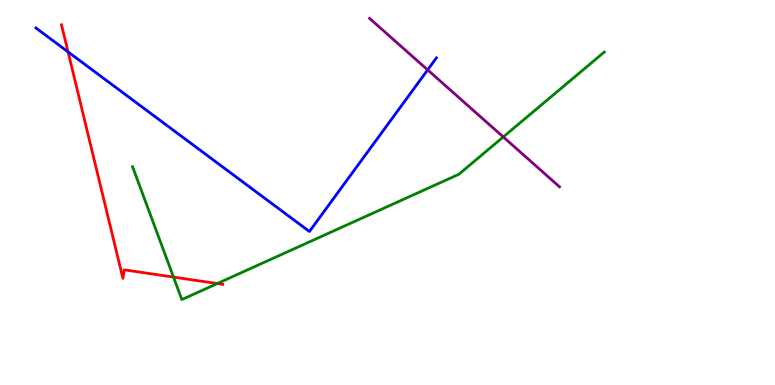[{'lines': ['blue', 'red'], 'intersections': [{'x': 0.878, 'y': 8.65}]}, {'lines': ['green', 'red'], 'intersections': [{'x': 2.24, 'y': 2.8}, {'x': 2.8, 'y': 2.64}]}, {'lines': ['purple', 'red'], 'intersections': []}, {'lines': ['blue', 'green'], 'intersections': []}, {'lines': ['blue', 'purple'], 'intersections': [{'x': 5.52, 'y': 8.18}]}, {'lines': ['green', 'purple'], 'intersections': [{'x': 6.49, 'y': 6.44}]}]